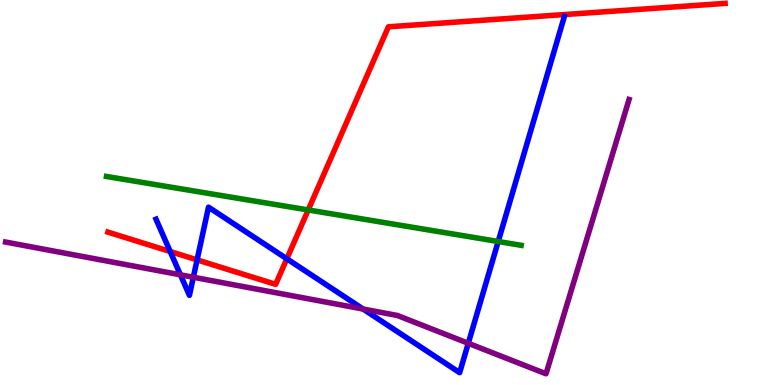[{'lines': ['blue', 'red'], 'intersections': [{'x': 2.2, 'y': 3.47}, {'x': 2.54, 'y': 3.25}, {'x': 3.7, 'y': 3.28}]}, {'lines': ['green', 'red'], 'intersections': [{'x': 3.98, 'y': 4.55}]}, {'lines': ['purple', 'red'], 'intersections': []}, {'lines': ['blue', 'green'], 'intersections': [{'x': 6.43, 'y': 3.73}]}, {'lines': ['blue', 'purple'], 'intersections': [{'x': 2.33, 'y': 2.86}, {'x': 2.49, 'y': 2.8}, {'x': 4.69, 'y': 1.97}, {'x': 6.04, 'y': 1.08}]}, {'lines': ['green', 'purple'], 'intersections': []}]